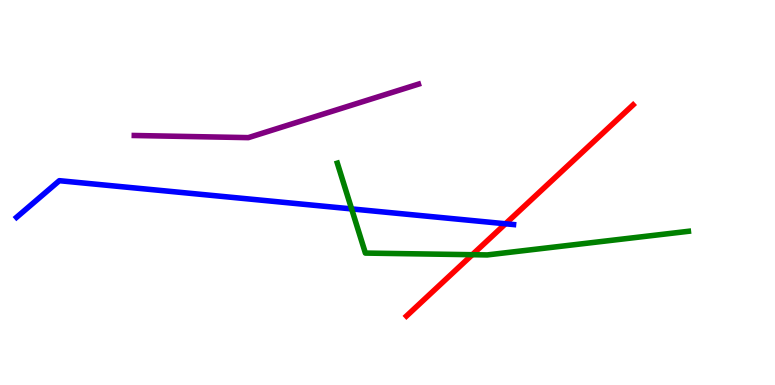[{'lines': ['blue', 'red'], 'intersections': [{'x': 6.52, 'y': 4.19}]}, {'lines': ['green', 'red'], 'intersections': [{'x': 6.09, 'y': 3.38}]}, {'lines': ['purple', 'red'], 'intersections': []}, {'lines': ['blue', 'green'], 'intersections': [{'x': 4.54, 'y': 4.57}]}, {'lines': ['blue', 'purple'], 'intersections': []}, {'lines': ['green', 'purple'], 'intersections': []}]